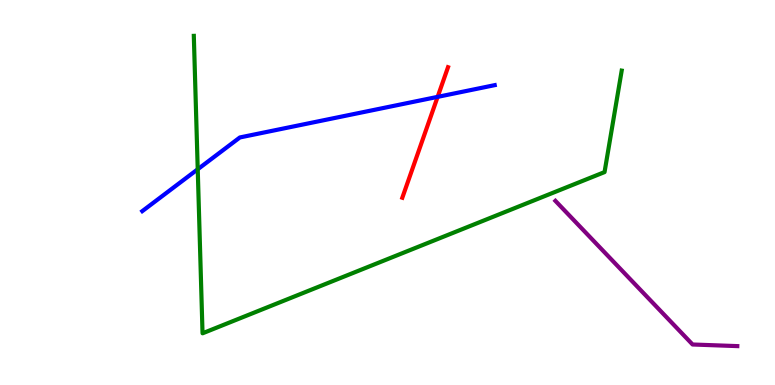[{'lines': ['blue', 'red'], 'intersections': [{'x': 5.65, 'y': 7.48}]}, {'lines': ['green', 'red'], 'intersections': []}, {'lines': ['purple', 'red'], 'intersections': []}, {'lines': ['blue', 'green'], 'intersections': [{'x': 2.55, 'y': 5.6}]}, {'lines': ['blue', 'purple'], 'intersections': []}, {'lines': ['green', 'purple'], 'intersections': []}]